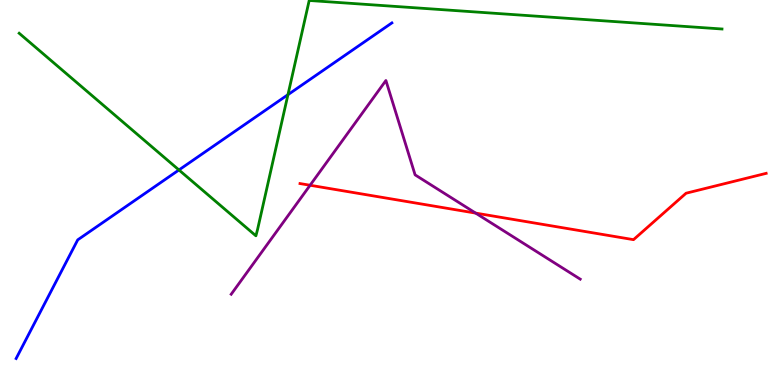[{'lines': ['blue', 'red'], 'intersections': []}, {'lines': ['green', 'red'], 'intersections': []}, {'lines': ['purple', 'red'], 'intersections': [{'x': 4.0, 'y': 5.19}, {'x': 6.14, 'y': 4.46}]}, {'lines': ['blue', 'green'], 'intersections': [{'x': 2.31, 'y': 5.59}, {'x': 3.72, 'y': 7.54}]}, {'lines': ['blue', 'purple'], 'intersections': []}, {'lines': ['green', 'purple'], 'intersections': []}]